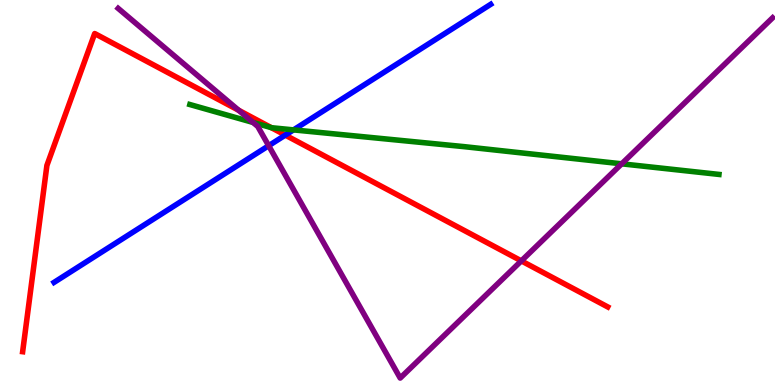[{'lines': ['blue', 'red'], 'intersections': [{'x': 3.68, 'y': 6.49}]}, {'lines': ['green', 'red'], 'intersections': [{'x': 3.5, 'y': 6.69}]}, {'lines': ['purple', 'red'], 'intersections': [{'x': 3.08, 'y': 7.14}, {'x': 6.73, 'y': 3.22}]}, {'lines': ['blue', 'green'], 'intersections': [{'x': 3.79, 'y': 6.63}]}, {'lines': ['blue', 'purple'], 'intersections': [{'x': 3.47, 'y': 6.22}]}, {'lines': ['green', 'purple'], 'intersections': [{'x': 3.27, 'y': 6.82}, {'x': 8.02, 'y': 5.74}]}]